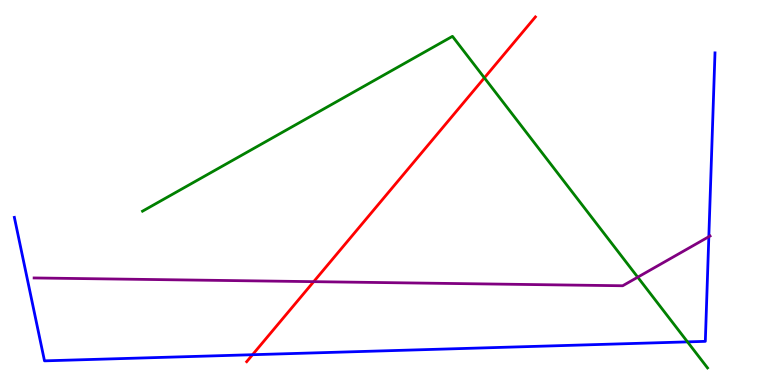[{'lines': ['blue', 'red'], 'intersections': [{'x': 3.26, 'y': 0.787}]}, {'lines': ['green', 'red'], 'intersections': [{'x': 6.25, 'y': 7.98}]}, {'lines': ['purple', 'red'], 'intersections': [{'x': 4.05, 'y': 2.68}]}, {'lines': ['blue', 'green'], 'intersections': [{'x': 8.87, 'y': 1.12}]}, {'lines': ['blue', 'purple'], 'intersections': [{'x': 9.15, 'y': 3.85}]}, {'lines': ['green', 'purple'], 'intersections': [{'x': 8.23, 'y': 2.8}]}]